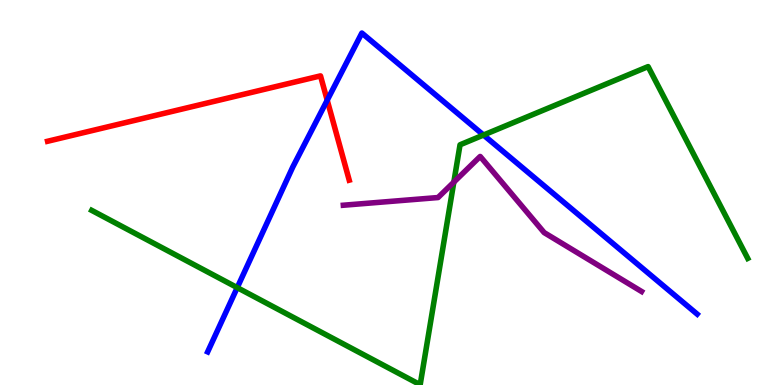[{'lines': ['blue', 'red'], 'intersections': [{'x': 4.22, 'y': 7.4}]}, {'lines': ['green', 'red'], 'intersections': []}, {'lines': ['purple', 'red'], 'intersections': []}, {'lines': ['blue', 'green'], 'intersections': [{'x': 3.06, 'y': 2.53}, {'x': 6.24, 'y': 6.49}]}, {'lines': ['blue', 'purple'], 'intersections': []}, {'lines': ['green', 'purple'], 'intersections': [{'x': 5.86, 'y': 5.27}]}]